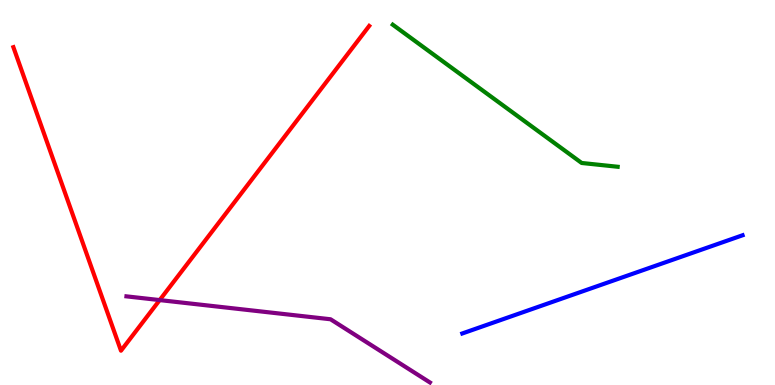[{'lines': ['blue', 'red'], 'intersections': []}, {'lines': ['green', 'red'], 'intersections': []}, {'lines': ['purple', 'red'], 'intersections': [{'x': 2.06, 'y': 2.21}]}, {'lines': ['blue', 'green'], 'intersections': []}, {'lines': ['blue', 'purple'], 'intersections': []}, {'lines': ['green', 'purple'], 'intersections': []}]